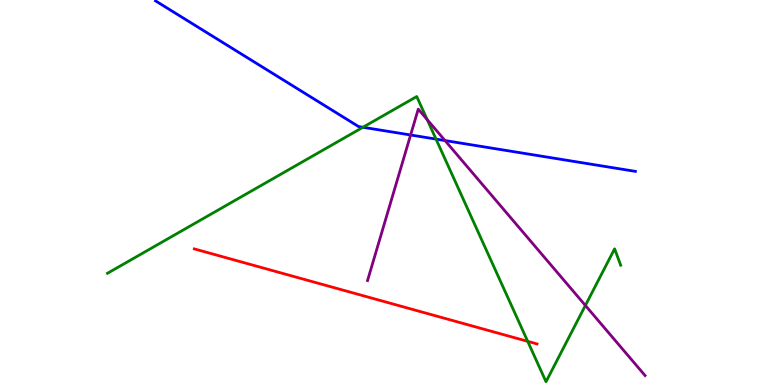[{'lines': ['blue', 'red'], 'intersections': []}, {'lines': ['green', 'red'], 'intersections': [{'x': 6.81, 'y': 1.13}]}, {'lines': ['purple', 'red'], 'intersections': []}, {'lines': ['blue', 'green'], 'intersections': [{'x': 4.68, 'y': 6.69}, {'x': 5.63, 'y': 6.39}]}, {'lines': ['blue', 'purple'], 'intersections': [{'x': 5.3, 'y': 6.49}, {'x': 5.74, 'y': 6.35}]}, {'lines': ['green', 'purple'], 'intersections': [{'x': 5.51, 'y': 6.89}, {'x': 7.55, 'y': 2.07}]}]